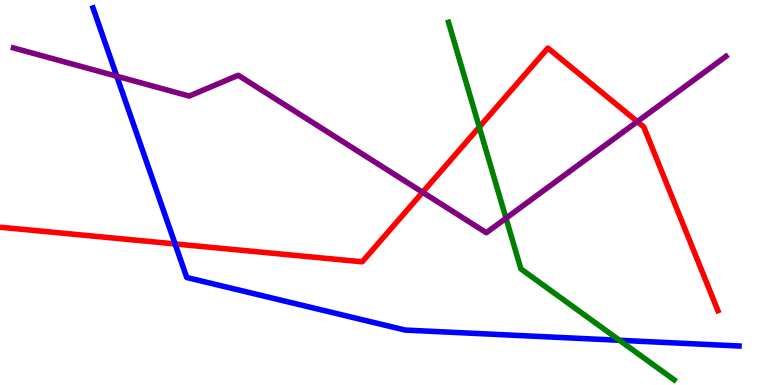[{'lines': ['blue', 'red'], 'intersections': [{'x': 2.26, 'y': 3.66}]}, {'lines': ['green', 'red'], 'intersections': [{'x': 6.18, 'y': 6.7}]}, {'lines': ['purple', 'red'], 'intersections': [{'x': 5.45, 'y': 5.01}, {'x': 8.22, 'y': 6.84}]}, {'lines': ['blue', 'green'], 'intersections': [{'x': 7.99, 'y': 1.16}]}, {'lines': ['blue', 'purple'], 'intersections': [{'x': 1.51, 'y': 8.02}]}, {'lines': ['green', 'purple'], 'intersections': [{'x': 6.53, 'y': 4.33}]}]